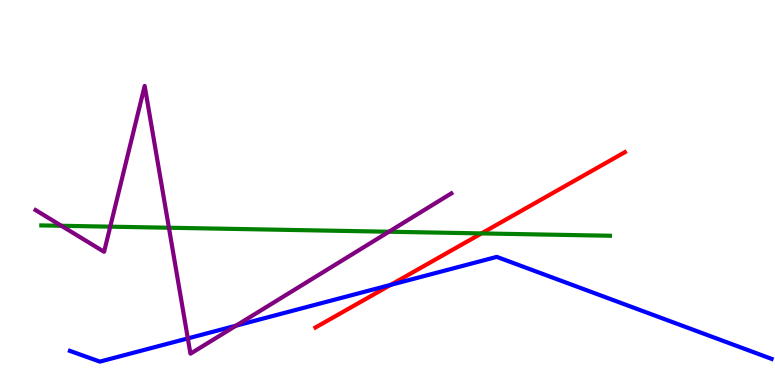[{'lines': ['blue', 'red'], 'intersections': [{'x': 5.04, 'y': 2.6}]}, {'lines': ['green', 'red'], 'intersections': [{'x': 6.21, 'y': 3.94}]}, {'lines': ['purple', 'red'], 'intersections': []}, {'lines': ['blue', 'green'], 'intersections': []}, {'lines': ['blue', 'purple'], 'intersections': [{'x': 2.42, 'y': 1.21}, {'x': 3.05, 'y': 1.54}]}, {'lines': ['green', 'purple'], 'intersections': [{'x': 0.792, 'y': 4.14}, {'x': 1.42, 'y': 4.11}, {'x': 2.18, 'y': 4.08}, {'x': 5.02, 'y': 3.98}]}]